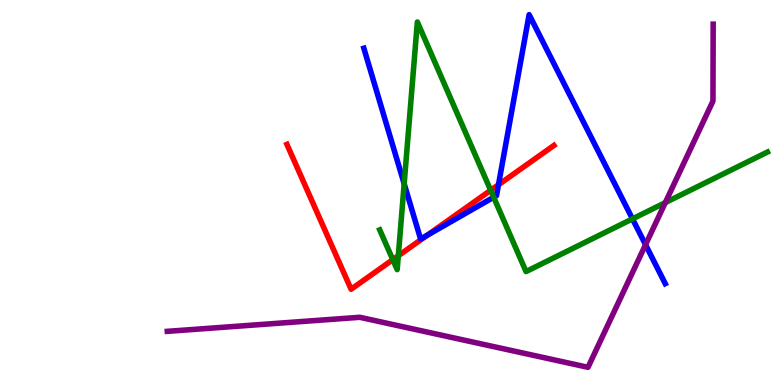[{'lines': ['blue', 'red'], 'intersections': [{'x': 5.51, 'y': 3.89}, {'x': 6.43, 'y': 5.2}]}, {'lines': ['green', 'red'], 'intersections': [{'x': 5.07, 'y': 3.26}, {'x': 5.14, 'y': 3.36}, {'x': 6.33, 'y': 5.06}]}, {'lines': ['purple', 'red'], 'intersections': []}, {'lines': ['blue', 'green'], 'intersections': [{'x': 5.22, 'y': 5.23}, {'x': 6.37, 'y': 4.88}, {'x': 8.16, 'y': 4.31}]}, {'lines': ['blue', 'purple'], 'intersections': [{'x': 8.33, 'y': 3.64}]}, {'lines': ['green', 'purple'], 'intersections': [{'x': 8.58, 'y': 4.74}]}]